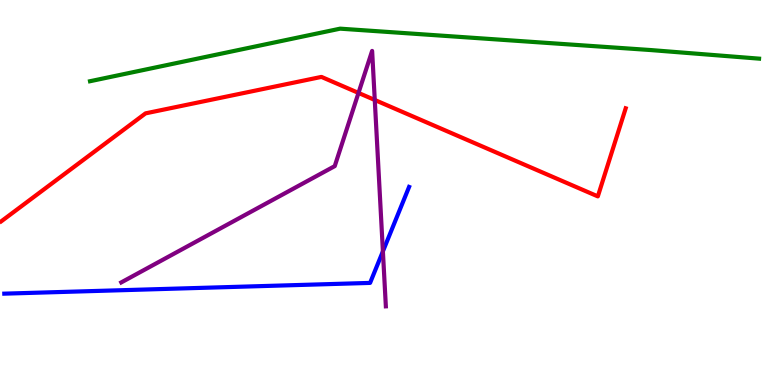[{'lines': ['blue', 'red'], 'intersections': []}, {'lines': ['green', 'red'], 'intersections': []}, {'lines': ['purple', 'red'], 'intersections': [{'x': 4.63, 'y': 7.59}, {'x': 4.84, 'y': 7.4}]}, {'lines': ['blue', 'green'], 'intersections': []}, {'lines': ['blue', 'purple'], 'intersections': [{'x': 4.94, 'y': 3.47}]}, {'lines': ['green', 'purple'], 'intersections': []}]